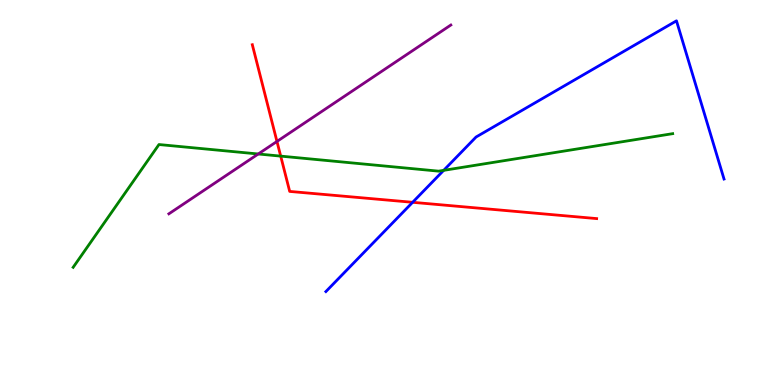[{'lines': ['blue', 'red'], 'intersections': [{'x': 5.32, 'y': 4.75}]}, {'lines': ['green', 'red'], 'intersections': [{'x': 3.62, 'y': 5.94}]}, {'lines': ['purple', 'red'], 'intersections': [{'x': 3.57, 'y': 6.33}]}, {'lines': ['blue', 'green'], 'intersections': [{'x': 5.72, 'y': 5.58}]}, {'lines': ['blue', 'purple'], 'intersections': []}, {'lines': ['green', 'purple'], 'intersections': [{'x': 3.33, 'y': 6.0}]}]